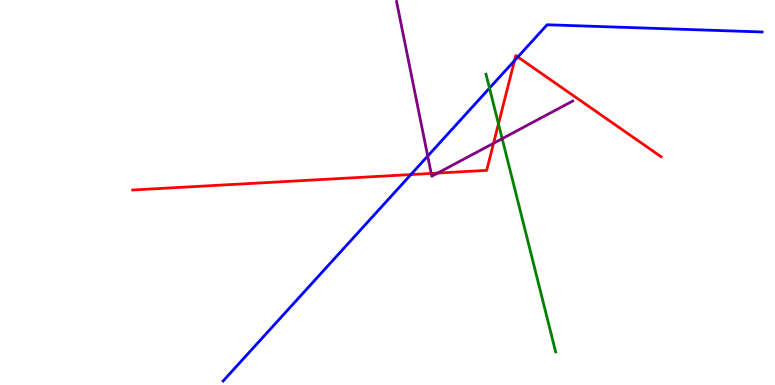[{'lines': ['blue', 'red'], 'intersections': [{'x': 5.3, 'y': 5.47}, {'x': 6.64, 'y': 8.43}, {'x': 6.68, 'y': 8.52}]}, {'lines': ['green', 'red'], 'intersections': [{'x': 6.43, 'y': 6.78}]}, {'lines': ['purple', 'red'], 'intersections': [{'x': 5.56, 'y': 5.49}, {'x': 5.65, 'y': 5.5}, {'x': 6.37, 'y': 6.28}]}, {'lines': ['blue', 'green'], 'intersections': [{'x': 6.32, 'y': 7.71}]}, {'lines': ['blue', 'purple'], 'intersections': [{'x': 5.52, 'y': 5.95}]}, {'lines': ['green', 'purple'], 'intersections': [{'x': 6.48, 'y': 6.4}]}]